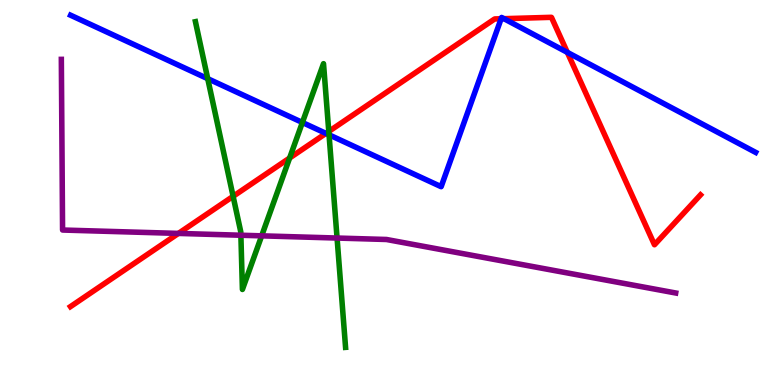[{'lines': ['blue', 'red'], 'intersections': [{'x': 4.21, 'y': 6.54}, {'x': 6.47, 'y': 9.51}, {'x': 6.5, 'y': 9.51}, {'x': 7.32, 'y': 8.64}]}, {'lines': ['green', 'red'], 'intersections': [{'x': 3.01, 'y': 4.9}, {'x': 3.74, 'y': 5.9}, {'x': 4.24, 'y': 6.59}]}, {'lines': ['purple', 'red'], 'intersections': [{'x': 2.3, 'y': 3.94}]}, {'lines': ['blue', 'green'], 'intersections': [{'x': 2.68, 'y': 7.96}, {'x': 3.9, 'y': 6.82}, {'x': 4.25, 'y': 6.5}]}, {'lines': ['blue', 'purple'], 'intersections': []}, {'lines': ['green', 'purple'], 'intersections': [{'x': 3.11, 'y': 3.89}, {'x': 3.38, 'y': 3.87}, {'x': 4.35, 'y': 3.82}]}]